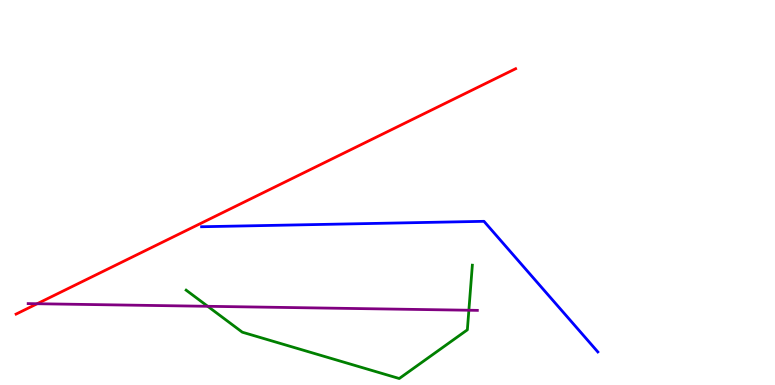[{'lines': ['blue', 'red'], 'intersections': []}, {'lines': ['green', 'red'], 'intersections': []}, {'lines': ['purple', 'red'], 'intersections': [{'x': 0.48, 'y': 2.11}]}, {'lines': ['blue', 'green'], 'intersections': []}, {'lines': ['blue', 'purple'], 'intersections': []}, {'lines': ['green', 'purple'], 'intersections': [{'x': 2.68, 'y': 2.04}, {'x': 6.05, 'y': 1.94}]}]